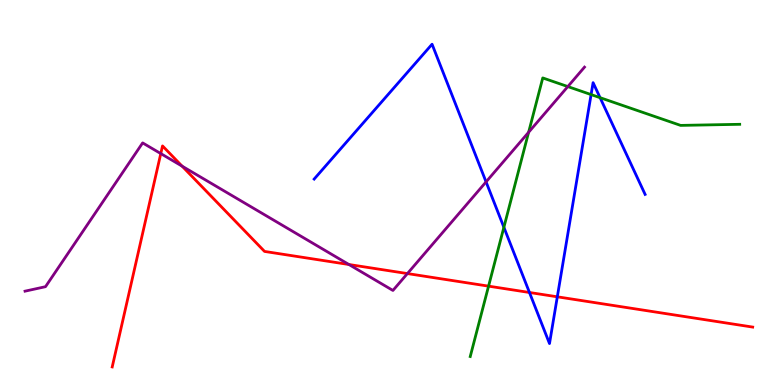[{'lines': ['blue', 'red'], 'intersections': [{'x': 6.83, 'y': 2.4}, {'x': 7.19, 'y': 2.29}]}, {'lines': ['green', 'red'], 'intersections': [{'x': 6.3, 'y': 2.57}]}, {'lines': ['purple', 'red'], 'intersections': [{'x': 2.07, 'y': 6.01}, {'x': 2.35, 'y': 5.68}, {'x': 4.5, 'y': 3.13}, {'x': 5.26, 'y': 2.89}]}, {'lines': ['blue', 'green'], 'intersections': [{'x': 6.5, 'y': 4.1}, {'x': 7.63, 'y': 7.54}, {'x': 7.74, 'y': 7.46}]}, {'lines': ['blue', 'purple'], 'intersections': [{'x': 6.27, 'y': 5.28}]}, {'lines': ['green', 'purple'], 'intersections': [{'x': 6.82, 'y': 6.56}, {'x': 7.33, 'y': 7.75}]}]